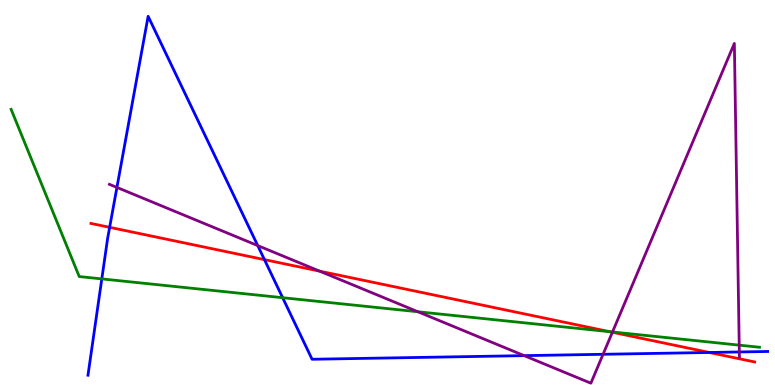[{'lines': ['blue', 'red'], 'intersections': [{'x': 1.41, 'y': 4.1}, {'x': 3.41, 'y': 3.26}, {'x': 9.15, 'y': 0.845}]}, {'lines': ['green', 'red'], 'intersections': [{'x': 7.87, 'y': 1.39}]}, {'lines': ['purple', 'red'], 'intersections': [{'x': 4.12, 'y': 2.96}, {'x': 7.9, 'y': 1.37}]}, {'lines': ['blue', 'green'], 'intersections': [{'x': 1.31, 'y': 2.76}, {'x': 3.65, 'y': 2.27}]}, {'lines': ['blue', 'purple'], 'intersections': [{'x': 1.51, 'y': 5.13}, {'x': 3.33, 'y': 3.62}, {'x': 6.76, 'y': 0.763}, {'x': 7.78, 'y': 0.798}, {'x': 9.54, 'y': 0.858}]}, {'lines': ['green', 'purple'], 'intersections': [{'x': 5.39, 'y': 1.9}, {'x': 7.9, 'y': 1.38}, {'x': 9.54, 'y': 1.04}]}]